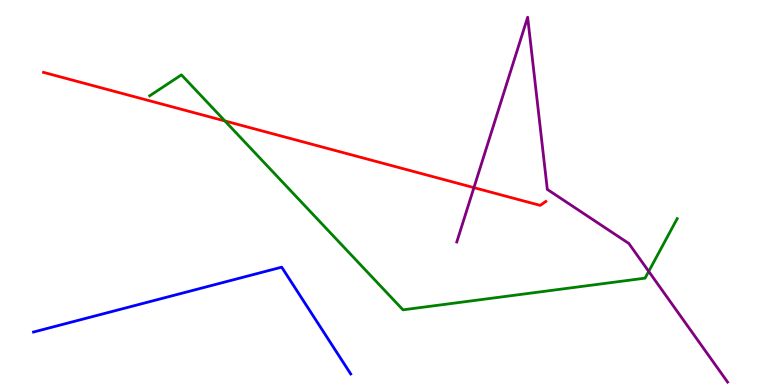[{'lines': ['blue', 'red'], 'intersections': []}, {'lines': ['green', 'red'], 'intersections': [{'x': 2.9, 'y': 6.86}]}, {'lines': ['purple', 'red'], 'intersections': [{'x': 6.12, 'y': 5.13}]}, {'lines': ['blue', 'green'], 'intersections': []}, {'lines': ['blue', 'purple'], 'intersections': []}, {'lines': ['green', 'purple'], 'intersections': [{'x': 8.37, 'y': 2.95}]}]